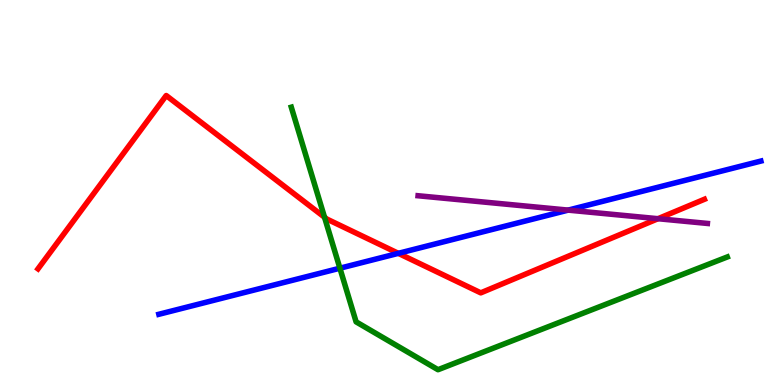[{'lines': ['blue', 'red'], 'intersections': [{'x': 5.14, 'y': 3.42}]}, {'lines': ['green', 'red'], 'intersections': [{'x': 4.19, 'y': 4.36}]}, {'lines': ['purple', 'red'], 'intersections': [{'x': 8.49, 'y': 4.32}]}, {'lines': ['blue', 'green'], 'intersections': [{'x': 4.39, 'y': 3.03}]}, {'lines': ['blue', 'purple'], 'intersections': [{'x': 7.33, 'y': 4.54}]}, {'lines': ['green', 'purple'], 'intersections': []}]